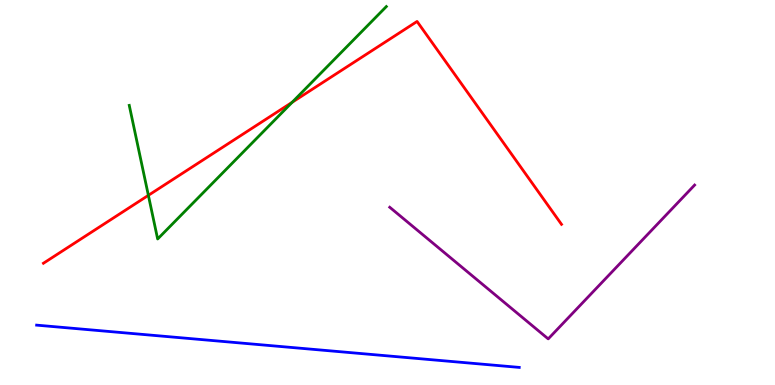[{'lines': ['blue', 'red'], 'intersections': []}, {'lines': ['green', 'red'], 'intersections': [{'x': 1.91, 'y': 4.93}, {'x': 3.77, 'y': 7.34}]}, {'lines': ['purple', 'red'], 'intersections': []}, {'lines': ['blue', 'green'], 'intersections': []}, {'lines': ['blue', 'purple'], 'intersections': []}, {'lines': ['green', 'purple'], 'intersections': []}]